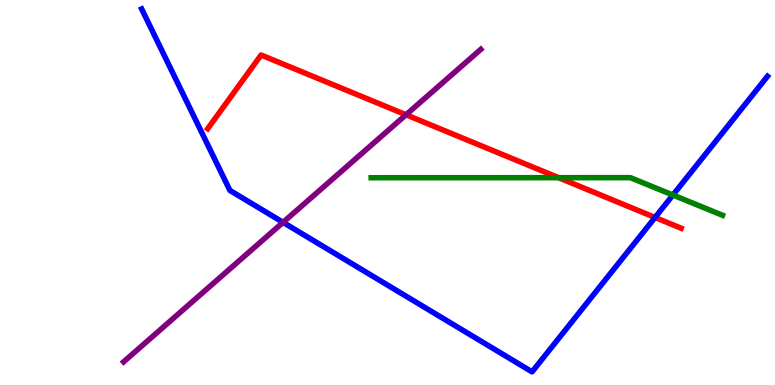[{'lines': ['blue', 'red'], 'intersections': [{'x': 8.45, 'y': 4.35}]}, {'lines': ['green', 'red'], 'intersections': [{'x': 7.21, 'y': 5.38}]}, {'lines': ['purple', 'red'], 'intersections': [{'x': 5.24, 'y': 7.02}]}, {'lines': ['blue', 'green'], 'intersections': [{'x': 8.68, 'y': 4.93}]}, {'lines': ['blue', 'purple'], 'intersections': [{'x': 3.65, 'y': 4.22}]}, {'lines': ['green', 'purple'], 'intersections': []}]